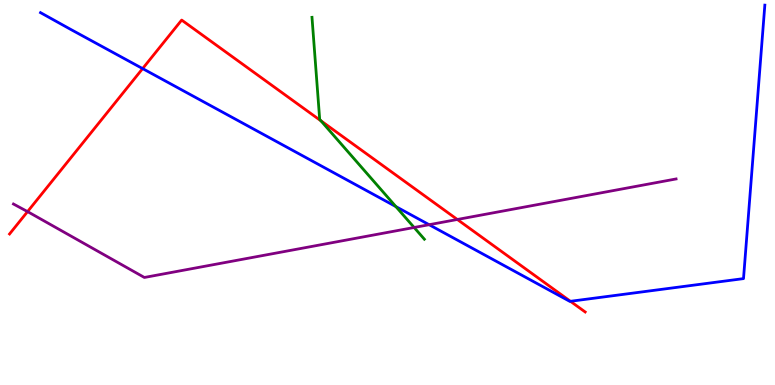[{'lines': ['blue', 'red'], 'intersections': [{'x': 1.84, 'y': 8.22}, {'x': 7.36, 'y': 2.17}]}, {'lines': ['green', 'red'], 'intersections': [{'x': 4.14, 'y': 6.86}]}, {'lines': ['purple', 'red'], 'intersections': [{'x': 0.355, 'y': 4.5}, {'x': 5.9, 'y': 4.3}]}, {'lines': ['blue', 'green'], 'intersections': [{'x': 5.11, 'y': 4.63}]}, {'lines': ['blue', 'purple'], 'intersections': [{'x': 5.54, 'y': 4.16}]}, {'lines': ['green', 'purple'], 'intersections': [{'x': 5.34, 'y': 4.09}]}]